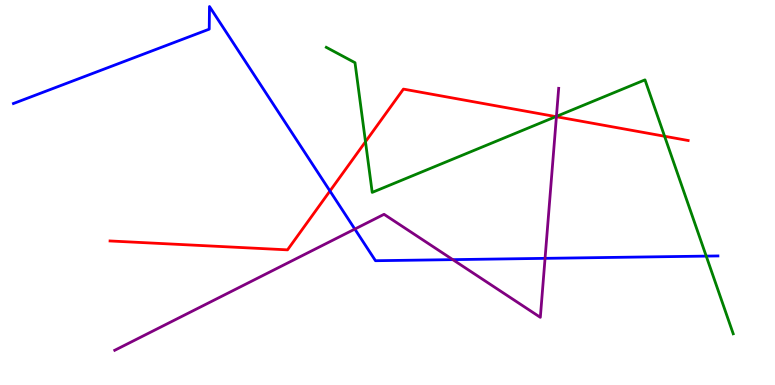[{'lines': ['blue', 'red'], 'intersections': [{'x': 4.26, 'y': 5.04}]}, {'lines': ['green', 'red'], 'intersections': [{'x': 4.72, 'y': 6.32}, {'x': 7.17, 'y': 6.97}, {'x': 8.58, 'y': 6.46}]}, {'lines': ['purple', 'red'], 'intersections': [{'x': 7.18, 'y': 6.97}]}, {'lines': ['blue', 'green'], 'intersections': [{'x': 9.11, 'y': 3.35}]}, {'lines': ['blue', 'purple'], 'intersections': [{'x': 4.58, 'y': 4.05}, {'x': 5.84, 'y': 3.26}, {'x': 7.03, 'y': 3.29}]}, {'lines': ['green', 'purple'], 'intersections': [{'x': 7.18, 'y': 6.98}]}]